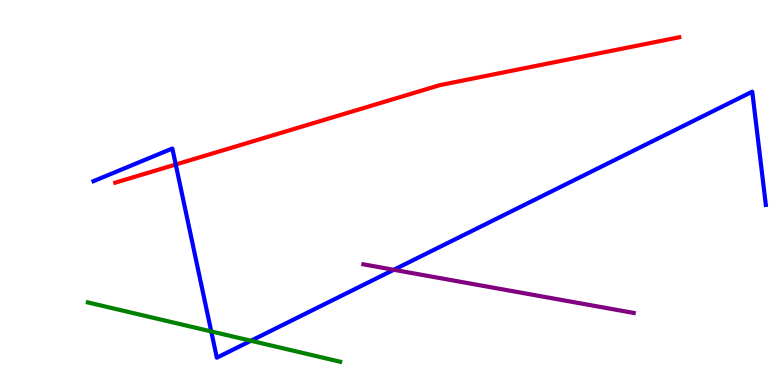[{'lines': ['blue', 'red'], 'intersections': [{'x': 2.27, 'y': 5.73}]}, {'lines': ['green', 'red'], 'intersections': []}, {'lines': ['purple', 'red'], 'intersections': []}, {'lines': ['blue', 'green'], 'intersections': [{'x': 2.73, 'y': 1.39}, {'x': 3.24, 'y': 1.15}]}, {'lines': ['blue', 'purple'], 'intersections': [{'x': 5.08, 'y': 2.99}]}, {'lines': ['green', 'purple'], 'intersections': []}]